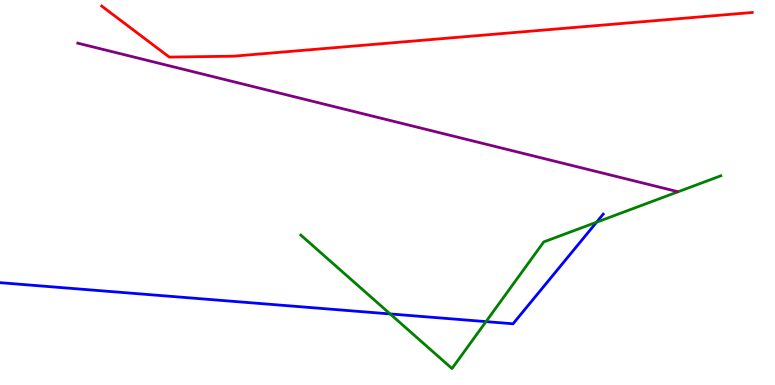[{'lines': ['blue', 'red'], 'intersections': []}, {'lines': ['green', 'red'], 'intersections': []}, {'lines': ['purple', 'red'], 'intersections': []}, {'lines': ['blue', 'green'], 'intersections': [{'x': 5.03, 'y': 1.85}, {'x': 6.27, 'y': 1.65}, {'x': 7.7, 'y': 4.23}]}, {'lines': ['blue', 'purple'], 'intersections': []}, {'lines': ['green', 'purple'], 'intersections': []}]